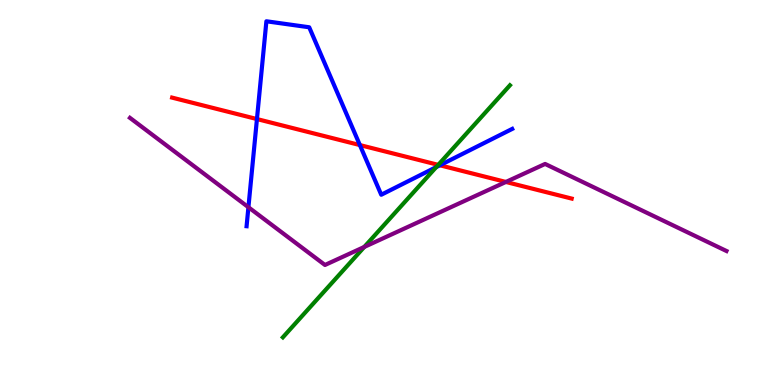[{'lines': ['blue', 'red'], 'intersections': [{'x': 3.32, 'y': 6.91}, {'x': 4.64, 'y': 6.23}, {'x': 5.68, 'y': 5.71}]}, {'lines': ['green', 'red'], 'intersections': [{'x': 5.65, 'y': 5.72}]}, {'lines': ['purple', 'red'], 'intersections': [{'x': 6.53, 'y': 5.27}]}, {'lines': ['blue', 'green'], 'intersections': [{'x': 5.63, 'y': 5.66}]}, {'lines': ['blue', 'purple'], 'intersections': [{'x': 3.21, 'y': 4.62}]}, {'lines': ['green', 'purple'], 'intersections': [{'x': 4.7, 'y': 3.59}]}]